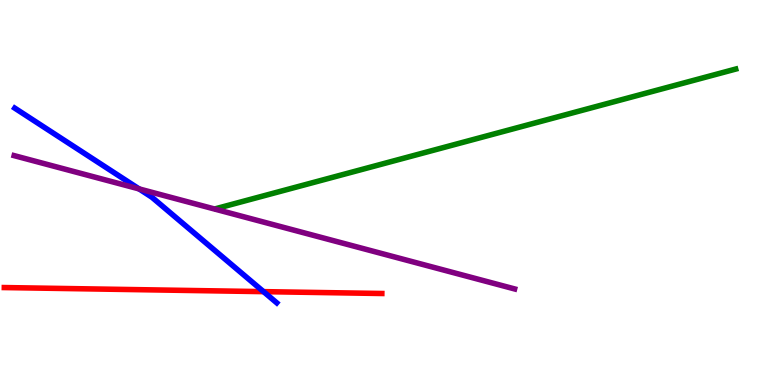[{'lines': ['blue', 'red'], 'intersections': [{'x': 3.4, 'y': 2.43}]}, {'lines': ['green', 'red'], 'intersections': []}, {'lines': ['purple', 'red'], 'intersections': []}, {'lines': ['blue', 'green'], 'intersections': []}, {'lines': ['blue', 'purple'], 'intersections': [{'x': 1.79, 'y': 5.09}]}, {'lines': ['green', 'purple'], 'intersections': []}]